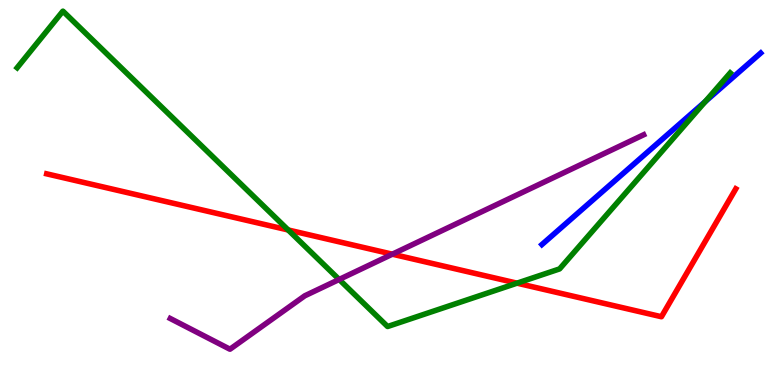[{'lines': ['blue', 'red'], 'intersections': []}, {'lines': ['green', 'red'], 'intersections': [{'x': 3.72, 'y': 4.03}, {'x': 6.67, 'y': 2.65}]}, {'lines': ['purple', 'red'], 'intersections': [{'x': 5.06, 'y': 3.4}]}, {'lines': ['blue', 'green'], 'intersections': [{'x': 9.1, 'y': 7.36}]}, {'lines': ['blue', 'purple'], 'intersections': []}, {'lines': ['green', 'purple'], 'intersections': [{'x': 4.38, 'y': 2.74}]}]